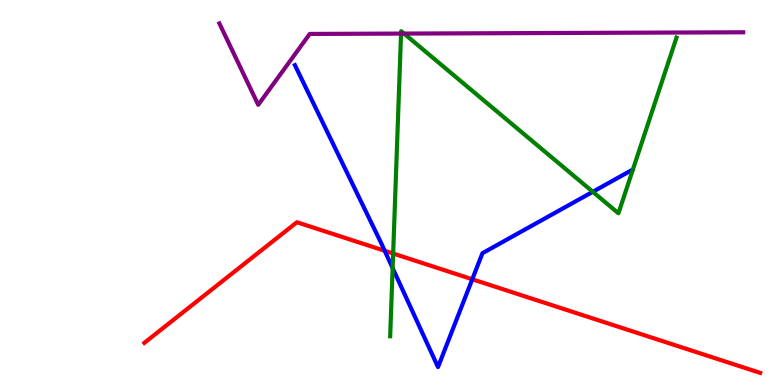[{'lines': ['blue', 'red'], 'intersections': [{'x': 4.96, 'y': 3.49}, {'x': 6.09, 'y': 2.75}]}, {'lines': ['green', 'red'], 'intersections': [{'x': 5.07, 'y': 3.41}]}, {'lines': ['purple', 'red'], 'intersections': []}, {'lines': ['blue', 'green'], 'intersections': [{'x': 5.07, 'y': 3.04}, {'x': 7.65, 'y': 5.02}]}, {'lines': ['blue', 'purple'], 'intersections': []}, {'lines': ['green', 'purple'], 'intersections': [{'x': 5.17, 'y': 9.13}, {'x': 5.21, 'y': 9.13}]}]